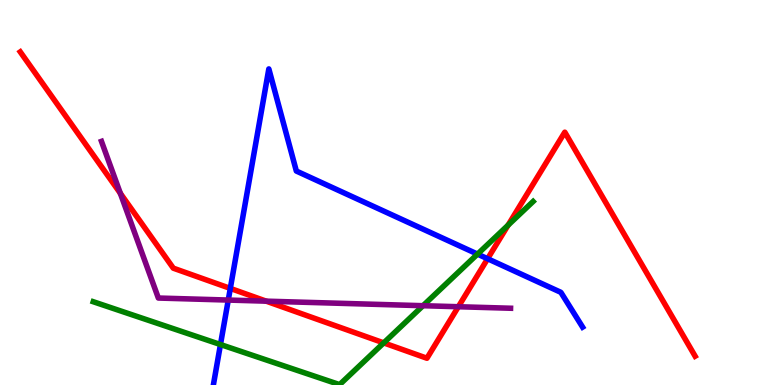[{'lines': ['blue', 'red'], 'intersections': [{'x': 2.97, 'y': 2.51}, {'x': 6.29, 'y': 3.28}]}, {'lines': ['green', 'red'], 'intersections': [{'x': 4.95, 'y': 1.09}, {'x': 6.56, 'y': 4.15}]}, {'lines': ['purple', 'red'], 'intersections': [{'x': 1.55, 'y': 4.98}, {'x': 3.43, 'y': 2.18}, {'x': 5.91, 'y': 2.03}]}, {'lines': ['blue', 'green'], 'intersections': [{'x': 2.84, 'y': 1.05}, {'x': 6.16, 'y': 3.4}]}, {'lines': ['blue', 'purple'], 'intersections': [{'x': 2.95, 'y': 2.21}]}, {'lines': ['green', 'purple'], 'intersections': [{'x': 5.46, 'y': 2.06}]}]